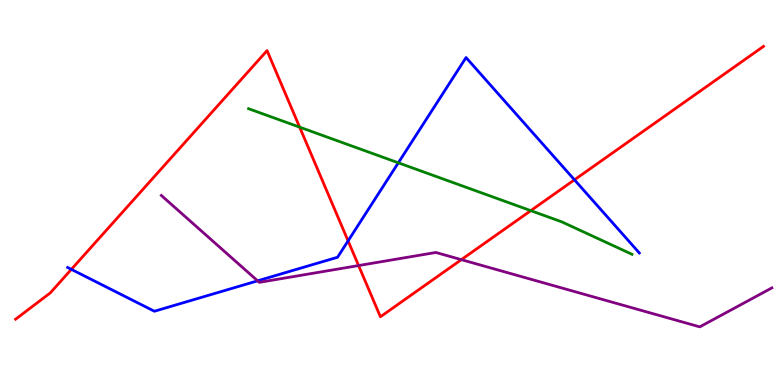[{'lines': ['blue', 'red'], 'intersections': [{'x': 0.921, 'y': 3.0}, {'x': 4.49, 'y': 3.74}, {'x': 7.41, 'y': 5.33}]}, {'lines': ['green', 'red'], 'intersections': [{'x': 3.87, 'y': 6.7}, {'x': 6.85, 'y': 4.53}]}, {'lines': ['purple', 'red'], 'intersections': [{'x': 4.63, 'y': 3.1}, {'x': 5.95, 'y': 3.26}]}, {'lines': ['blue', 'green'], 'intersections': [{'x': 5.14, 'y': 5.77}]}, {'lines': ['blue', 'purple'], 'intersections': [{'x': 3.32, 'y': 2.71}]}, {'lines': ['green', 'purple'], 'intersections': []}]